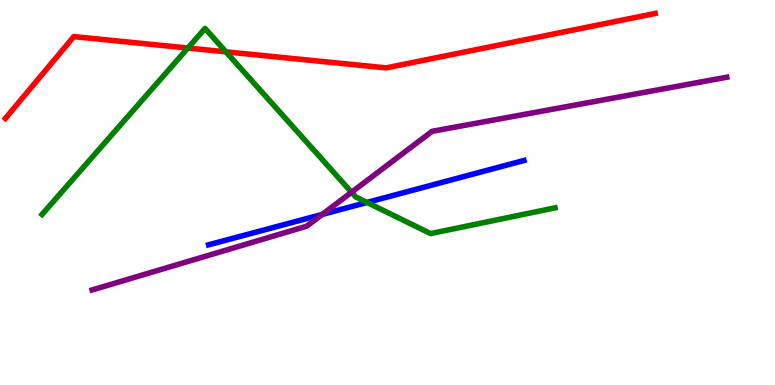[{'lines': ['blue', 'red'], 'intersections': []}, {'lines': ['green', 'red'], 'intersections': [{'x': 2.42, 'y': 8.75}, {'x': 2.92, 'y': 8.65}]}, {'lines': ['purple', 'red'], 'intersections': []}, {'lines': ['blue', 'green'], 'intersections': [{'x': 4.74, 'y': 4.74}]}, {'lines': ['blue', 'purple'], 'intersections': [{'x': 4.16, 'y': 4.43}]}, {'lines': ['green', 'purple'], 'intersections': [{'x': 4.54, 'y': 5.01}]}]